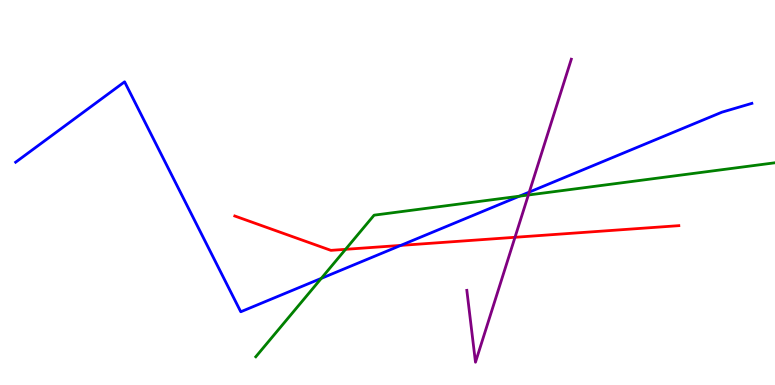[{'lines': ['blue', 'red'], 'intersections': [{'x': 5.17, 'y': 3.63}]}, {'lines': ['green', 'red'], 'intersections': [{'x': 4.46, 'y': 3.52}]}, {'lines': ['purple', 'red'], 'intersections': [{'x': 6.65, 'y': 3.84}]}, {'lines': ['blue', 'green'], 'intersections': [{'x': 4.15, 'y': 2.77}, {'x': 6.7, 'y': 4.9}]}, {'lines': ['blue', 'purple'], 'intersections': [{'x': 6.83, 'y': 5.01}]}, {'lines': ['green', 'purple'], 'intersections': [{'x': 6.82, 'y': 4.93}]}]